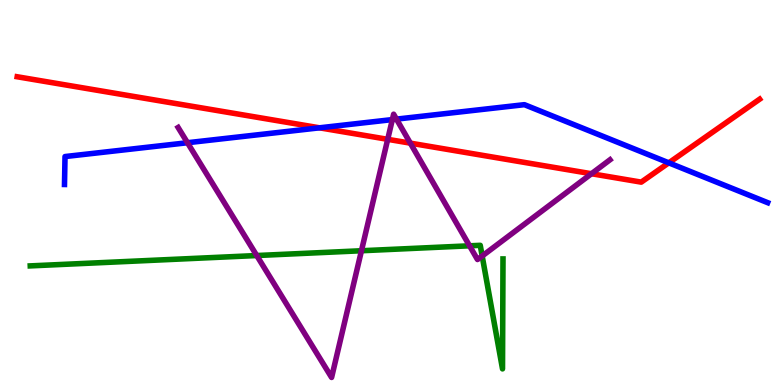[{'lines': ['blue', 'red'], 'intersections': [{'x': 4.12, 'y': 6.68}, {'x': 8.63, 'y': 5.77}]}, {'lines': ['green', 'red'], 'intersections': []}, {'lines': ['purple', 'red'], 'intersections': [{'x': 5.0, 'y': 6.38}, {'x': 5.29, 'y': 6.28}, {'x': 7.63, 'y': 5.49}]}, {'lines': ['blue', 'green'], 'intersections': []}, {'lines': ['blue', 'purple'], 'intersections': [{'x': 2.42, 'y': 6.29}, {'x': 5.06, 'y': 6.89}, {'x': 5.12, 'y': 6.91}]}, {'lines': ['green', 'purple'], 'intersections': [{'x': 3.31, 'y': 3.36}, {'x': 4.66, 'y': 3.49}, {'x': 6.06, 'y': 3.62}, {'x': 6.22, 'y': 3.35}]}]